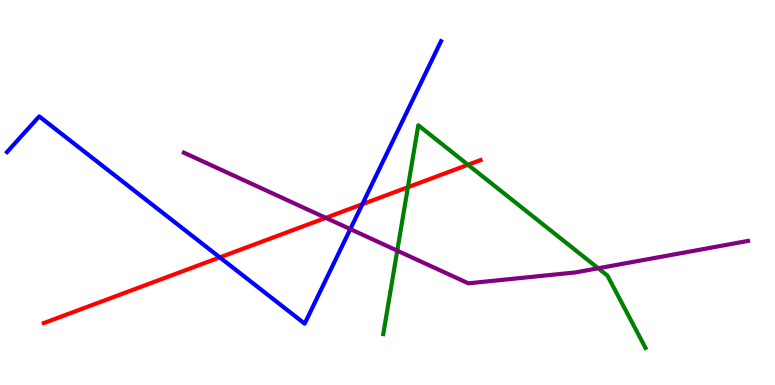[{'lines': ['blue', 'red'], 'intersections': [{'x': 2.84, 'y': 3.31}, {'x': 4.68, 'y': 4.7}]}, {'lines': ['green', 'red'], 'intersections': [{'x': 5.26, 'y': 5.14}, {'x': 6.04, 'y': 5.72}]}, {'lines': ['purple', 'red'], 'intersections': [{'x': 4.2, 'y': 4.34}]}, {'lines': ['blue', 'green'], 'intersections': []}, {'lines': ['blue', 'purple'], 'intersections': [{'x': 4.52, 'y': 4.05}]}, {'lines': ['green', 'purple'], 'intersections': [{'x': 5.13, 'y': 3.49}, {'x': 7.72, 'y': 3.03}]}]